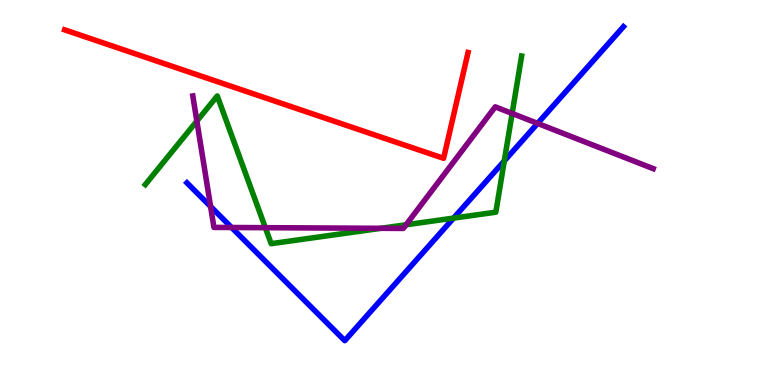[{'lines': ['blue', 'red'], 'intersections': []}, {'lines': ['green', 'red'], 'intersections': []}, {'lines': ['purple', 'red'], 'intersections': []}, {'lines': ['blue', 'green'], 'intersections': [{'x': 5.85, 'y': 4.33}, {'x': 6.51, 'y': 5.82}]}, {'lines': ['blue', 'purple'], 'intersections': [{'x': 2.72, 'y': 4.64}, {'x': 2.99, 'y': 4.09}, {'x': 6.94, 'y': 6.79}]}, {'lines': ['green', 'purple'], 'intersections': [{'x': 2.54, 'y': 6.86}, {'x': 3.42, 'y': 4.09}, {'x': 4.91, 'y': 4.07}, {'x': 5.24, 'y': 4.16}, {'x': 6.61, 'y': 7.05}]}]